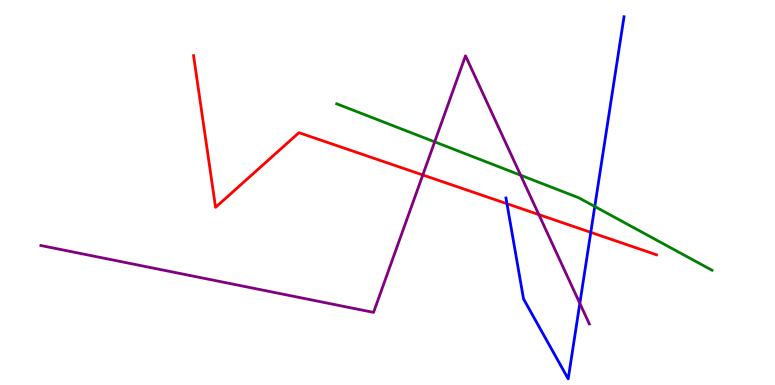[{'lines': ['blue', 'red'], 'intersections': [{'x': 6.54, 'y': 4.71}, {'x': 7.62, 'y': 3.96}]}, {'lines': ['green', 'red'], 'intersections': []}, {'lines': ['purple', 'red'], 'intersections': [{'x': 5.46, 'y': 5.46}, {'x': 6.95, 'y': 4.43}]}, {'lines': ['blue', 'green'], 'intersections': [{'x': 7.67, 'y': 4.64}]}, {'lines': ['blue', 'purple'], 'intersections': [{'x': 7.48, 'y': 2.12}]}, {'lines': ['green', 'purple'], 'intersections': [{'x': 5.61, 'y': 6.32}, {'x': 6.72, 'y': 5.45}]}]